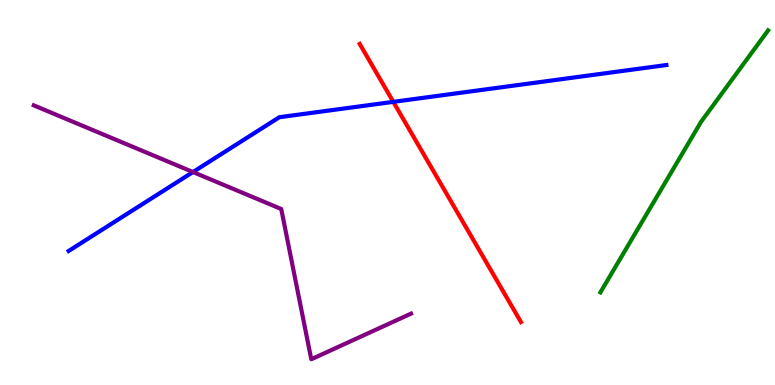[{'lines': ['blue', 'red'], 'intersections': [{'x': 5.07, 'y': 7.35}]}, {'lines': ['green', 'red'], 'intersections': []}, {'lines': ['purple', 'red'], 'intersections': []}, {'lines': ['blue', 'green'], 'intersections': []}, {'lines': ['blue', 'purple'], 'intersections': [{'x': 2.49, 'y': 5.53}]}, {'lines': ['green', 'purple'], 'intersections': []}]